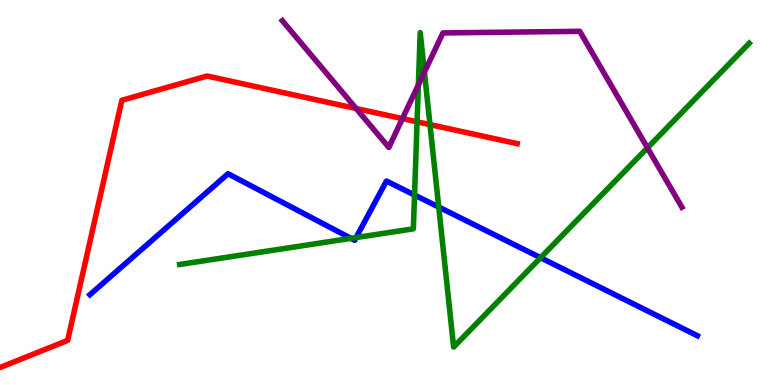[{'lines': ['blue', 'red'], 'intersections': []}, {'lines': ['green', 'red'], 'intersections': [{'x': 5.38, 'y': 6.84}, {'x': 5.55, 'y': 6.76}]}, {'lines': ['purple', 'red'], 'intersections': [{'x': 4.6, 'y': 7.18}, {'x': 5.19, 'y': 6.92}]}, {'lines': ['blue', 'green'], 'intersections': [{'x': 4.53, 'y': 3.81}, {'x': 4.59, 'y': 3.83}, {'x': 5.35, 'y': 4.93}, {'x': 5.66, 'y': 4.62}, {'x': 6.98, 'y': 3.31}]}, {'lines': ['blue', 'purple'], 'intersections': []}, {'lines': ['green', 'purple'], 'intersections': [{'x': 5.4, 'y': 7.8}, {'x': 5.48, 'y': 8.13}, {'x': 8.35, 'y': 6.16}]}]